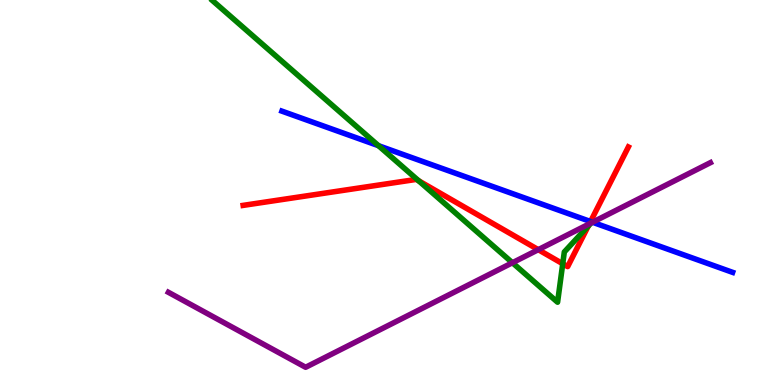[{'lines': ['blue', 'red'], 'intersections': [{'x': 7.62, 'y': 4.25}]}, {'lines': ['green', 'red'], 'intersections': [{'x': 5.4, 'y': 5.3}, {'x': 7.26, 'y': 3.15}, {'x': 7.59, 'y': 4.13}]}, {'lines': ['purple', 'red'], 'intersections': [{'x': 6.95, 'y': 3.52}, {'x': 7.6, 'y': 4.19}]}, {'lines': ['blue', 'green'], 'intersections': [{'x': 4.88, 'y': 6.22}]}, {'lines': ['blue', 'purple'], 'intersections': [{'x': 7.65, 'y': 4.23}]}, {'lines': ['green', 'purple'], 'intersections': [{'x': 6.61, 'y': 3.18}]}]